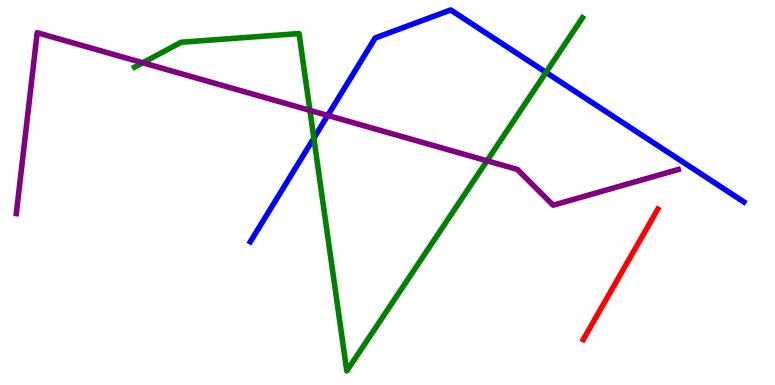[{'lines': ['blue', 'red'], 'intersections': []}, {'lines': ['green', 'red'], 'intersections': []}, {'lines': ['purple', 'red'], 'intersections': []}, {'lines': ['blue', 'green'], 'intersections': [{'x': 4.05, 'y': 6.41}, {'x': 7.05, 'y': 8.12}]}, {'lines': ['blue', 'purple'], 'intersections': [{'x': 4.23, 'y': 7.0}]}, {'lines': ['green', 'purple'], 'intersections': [{'x': 1.84, 'y': 8.37}, {'x': 4.0, 'y': 7.13}, {'x': 6.28, 'y': 5.82}]}]